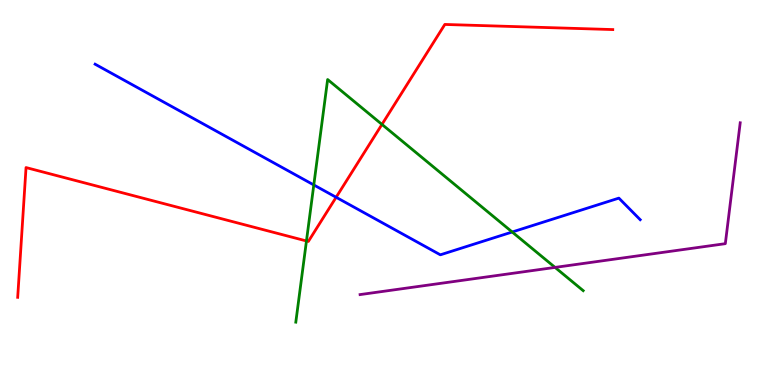[{'lines': ['blue', 'red'], 'intersections': [{'x': 4.34, 'y': 4.88}]}, {'lines': ['green', 'red'], 'intersections': [{'x': 3.95, 'y': 3.74}, {'x': 4.93, 'y': 6.77}]}, {'lines': ['purple', 'red'], 'intersections': []}, {'lines': ['blue', 'green'], 'intersections': [{'x': 4.05, 'y': 5.2}, {'x': 6.61, 'y': 3.97}]}, {'lines': ['blue', 'purple'], 'intersections': []}, {'lines': ['green', 'purple'], 'intersections': [{'x': 7.16, 'y': 3.05}]}]